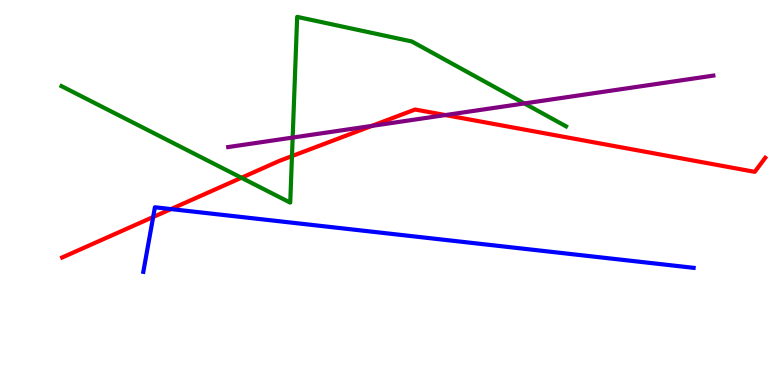[{'lines': ['blue', 'red'], 'intersections': [{'x': 1.98, 'y': 4.36}, {'x': 2.21, 'y': 4.57}]}, {'lines': ['green', 'red'], 'intersections': [{'x': 3.12, 'y': 5.38}, {'x': 3.77, 'y': 5.95}]}, {'lines': ['purple', 'red'], 'intersections': [{'x': 4.8, 'y': 6.73}, {'x': 5.75, 'y': 7.01}]}, {'lines': ['blue', 'green'], 'intersections': []}, {'lines': ['blue', 'purple'], 'intersections': []}, {'lines': ['green', 'purple'], 'intersections': [{'x': 3.78, 'y': 6.43}, {'x': 6.77, 'y': 7.31}]}]